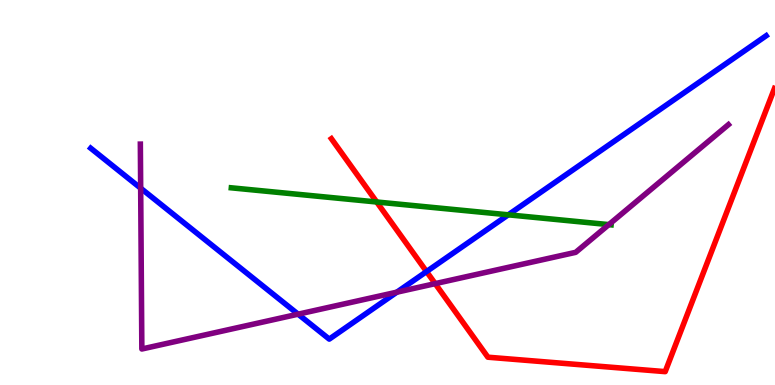[{'lines': ['blue', 'red'], 'intersections': [{'x': 5.5, 'y': 2.95}]}, {'lines': ['green', 'red'], 'intersections': [{'x': 4.86, 'y': 4.75}]}, {'lines': ['purple', 'red'], 'intersections': [{'x': 5.62, 'y': 2.63}]}, {'lines': ['blue', 'green'], 'intersections': [{'x': 6.56, 'y': 4.42}]}, {'lines': ['blue', 'purple'], 'intersections': [{'x': 1.82, 'y': 5.11}, {'x': 3.85, 'y': 1.84}, {'x': 5.12, 'y': 2.41}]}, {'lines': ['green', 'purple'], 'intersections': [{'x': 7.86, 'y': 4.17}]}]